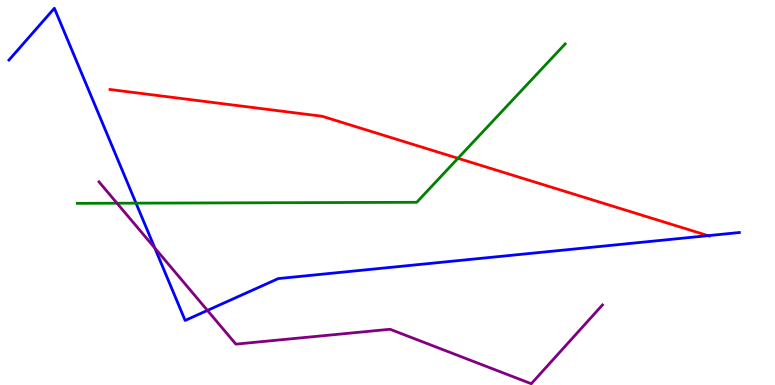[{'lines': ['blue', 'red'], 'intersections': [{'x': 9.14, 'y': 3.88}]}, {'lines': ['green', 'red'], 'intersections': [{'x': 5.91, 'y': 5.89}]}, {'lines': ['purple', 'red'], 'intersections': []}, {'lines': ['blue', 'green'], 'intersections': [{'x': 1.76, 'y': 4.72}]}, {'lines': ['blue', 'purple'], 'intersections': [{'x': 2.0, 'y': 3.56}, {'x': 2.68, 'y': 1.94}]}, {'lines': ['green', 'purple'], 'intersections': [{'x': 1.51, 'y': 4.72}]}]